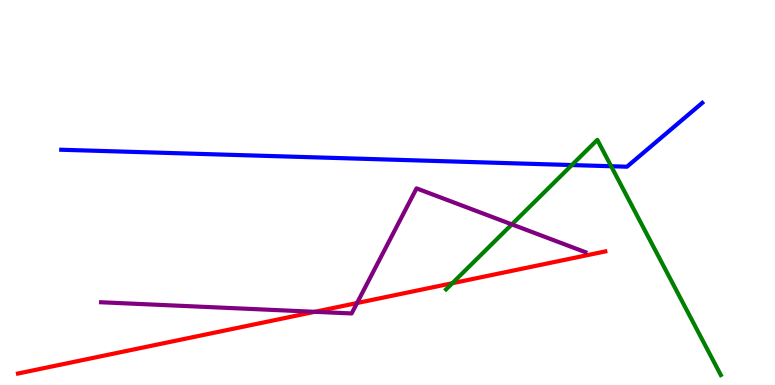[{'lines': ['blue', 'red'], 'intersections': []}, {'lines': ['green', 'red'], 'intersections': [{'x': 5.84, 'y': 2.64}]}, {'lines': ['purple', 'red'], 'intersections': [{'x': 4.06, 'y': 1.9}, {'x': 4.61, 'y': 2.13}]}, {'lines': ['blue', 'green'], 'intersections': [{'x': 7.38, 'y': 5.71}, {'x': 7.89, 'y': 5.68}]}, {'lines': ['blue', 'purple'], 'intersections': []}, {'lines': ['green', 'purple'], 'intersections': [{'x': 6.6, 'y': 4.17}]}]